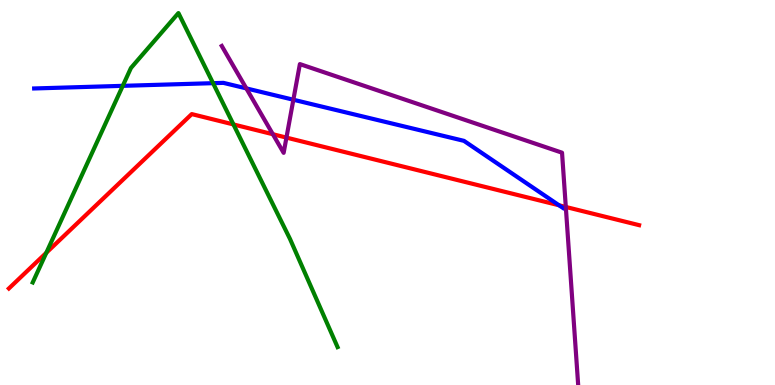[{'lines': ['blue', 'red'], 'intersections': [{'x': 7.21, 'y': 4.67}]}, {'lines': ['green', 'red'], 'intersections': [{'x': 0.598, 'y': 3.43}, {'x': 3.01, 'y': 6.77}]}, {'lines': ['purple', 'red'], 'intersections': [{'x': 3.52, 'y': 6.51}, {'x': 3.7, 'y': 6.43}, {'x': 7.3, 'y': 4.62}]}, {'lines': ['blue', 'green'], 'intersections': [{'x': 1.58, 'y': 7.77}, {'x': 2.75, 'y': 7.84}]}, {'lines': ['blue', 'purple'], 'intersections': [{'x': 3.18, 'y': 7.7}, {'x': 3.79, 'y': 7.41}]}, {'lines': ['green', 'purple'], 'intersections': []}]